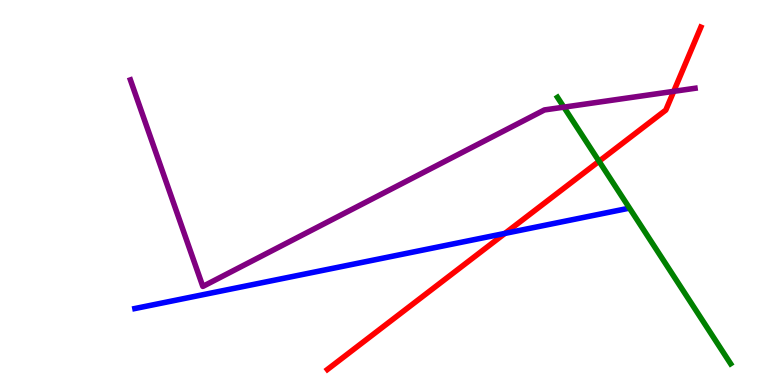[{'lines': ['blue', 'red'], 'intersections': [{'x': 6.52, 'y': 3.94}]}, {'lines': ['green', 'red'], 'intersections': [{'x': 7.73, 'y': 5.81}]}, {'lines': ['purple', 'red'], 'intersections': [{'x': 8.69, 'y': 7.63}]}, {'lines': ['blue', 'green'], 'intersections': []}, {'lines': ['blue', 'purple'], 'intersections': []}, {'lines': ['green', 'purple'], 'intersections': [{'x': 7.28, 'y': 7.22}]}]